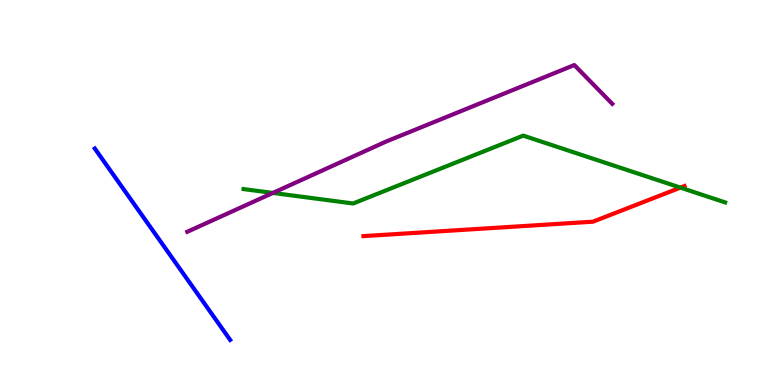[{'lines': ['blue', 'red'], 'intersections': []}, {'lines': ['green', 'red'], 'intersections': [{'x': 8.78, 'y': 5.13}]}, {'lines': ['purple', 'red'], 'intersections': []}, {'lines': ['blue', 'green'], 'intersections': []}, {'lines': ['blue', 'purple'], 'intersections': []}, {'lines': ['green', 'purple'], 'intersections': [{'x': 3.52, 'y': 4.99}]}]